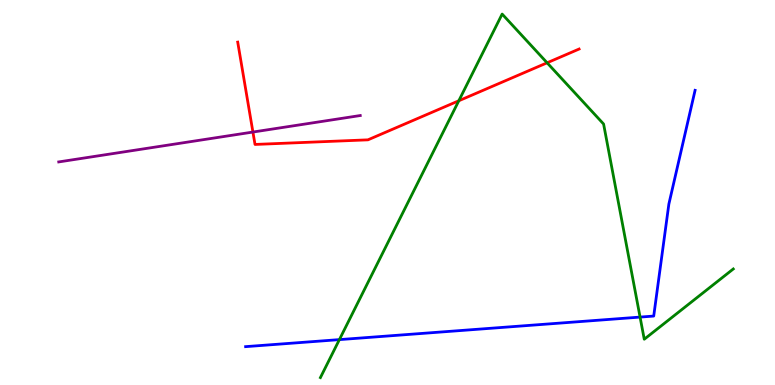[{'lines': ['blue', 'red'], 'intersections': []}, {'lines': ['green', 'red'], 'intersections': [{'x': 5.92, 'y': 7.38}, {'x': 7.06, 'y': 8.37}]}, {'lines': ['purple', 'red'], 'intersections': [{'x': 3.26, 'y': 6.57}]}, {'lines': ['blue', 'green'], 'intersections': [{'x': 4.38, 'y': 1.18}, {'x': 8.26, 'y': 1.76}]}, {'lines': ['blue', 'purple'], 'intersections': []}, {'lines': ['green', 'purple'], 'intersections': []}]